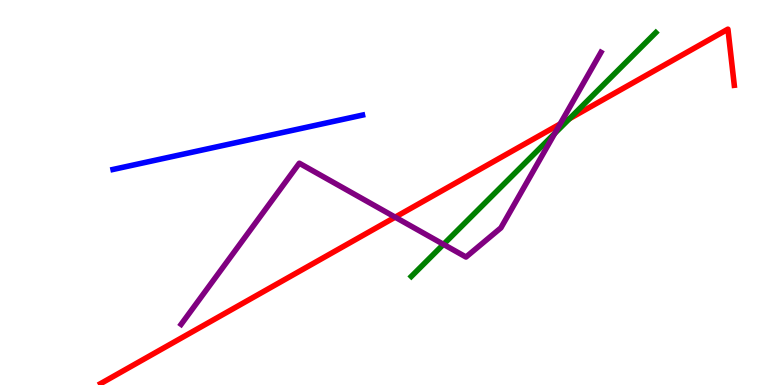[{'lines': ['blue', 'red'], 'intersections': []}, {'lines': ['green', 'red'], 'intersections': [{'x': 7.35, 'y': 6.92}]}, {'lines': ['purple', 'red'], 'intersections': [{'x': 5.1, 'y': 4.36}, {'x': 7.23, 'y': 6.78}]}, {'lines': ['blue', 'green'], 'intersections': []}, {'lines': ['blue', 'purple'], 'intersections': []}, {'lines': ['green', 'purple'], 'intersections': [{'x': 5.72, 'y': 3.65}, {'x': 7.16, 'y': 6.54}]}]